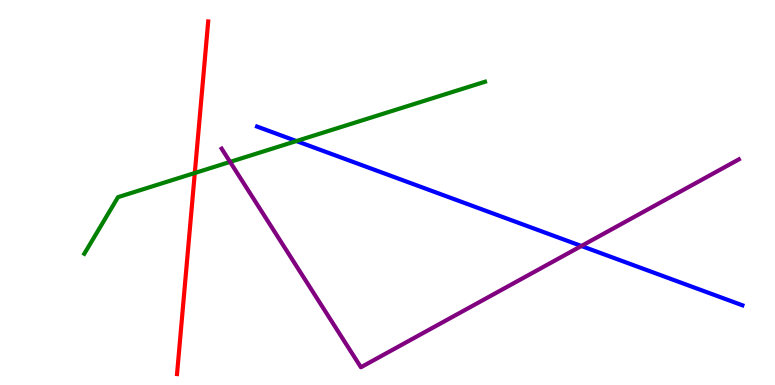[{'lines': ['blue', 'red'], 'intersections': []}, {'lines': ['green', 'red'], 'intersections': [{'x': 2.51, 'y': 5.51}]}, {'lines': ['purple', 'red'], 'intersections': []}, {'lines': ['blue', 'green'], 'intersections': [{'x': 3.82, 'y': 6.34}]}, {'lines': ['blue', 'purple'], 'intersections': [{'x': 7.5, 'y': 3.61}]}, {'lines': ['green', 'purple'], 'intersections': [{'x': 2.97, 'y': 5.79}]}]